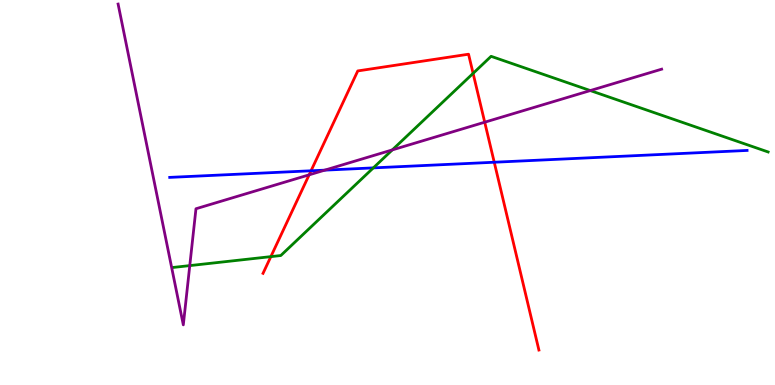[{'lines': ['blue', 'red'], 'intersections': [{'x': 4.01, 'y': 5.56}, {'x': 6.38, 'y': 5.79}]}, {'lines': ['green', 'red'], 'intersections': [{'x': 3.49, 'y': 3.33}, {'x': 6.1, 'y': 8.09}]}, {'lines': ['purple', 'red'], 'intersections': [{'x': 3.99, 'y': 5.46}, {'x': 6.25, 'y': 6.83}]}, {'lines': ['blue', 'green'], 'intersections': [{'x': 4.82, 'y': 5.64}]}, {'lines': ['blue', 'purple'], 'intersections': [{'x': 4.19, 'y': 5.58}]}, {'lines': ['green', 'purple'], 'intersections': [{'x': 2.45, 'y': 3.1}, {'x': 5.06, 'y': 6.11}, {'x': 7.62, 'y': 7.65}]}]